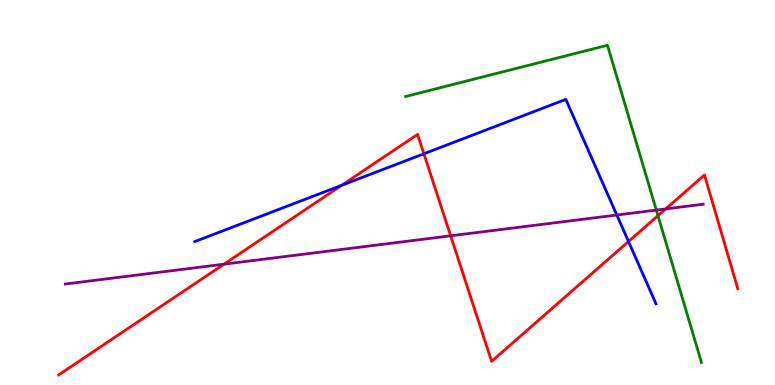[{'lines': ['blue', 'red'], 'intersections': [{'x': 4.41, 'y': 5.19}, {'x': 5.47, 'y': 6.01}, {'x': 8.11, 'y': 3.73}]}, {'lines': ['green', 'red'], 'intersections': [{'x': 8.49, 'y': 4.4}]}, {'lines': ['purple', 'red'], 'intersections': [{'x': 2.89, 'y': 3.14}, {'x': 5.82, 'y': 3.88}, {'x': 8.59, 'y': 4.57}]}, {'lines': ['blue', 'green'], 'intersections': []}, {'lines': ['blue', 'purple'], 'intersections': [{'x': 7.96, 'y': 4.42}]}, {'lines': ['green', 'purple'], 'intersections': [{'x': 8.47, 'y': 4.54}]}]